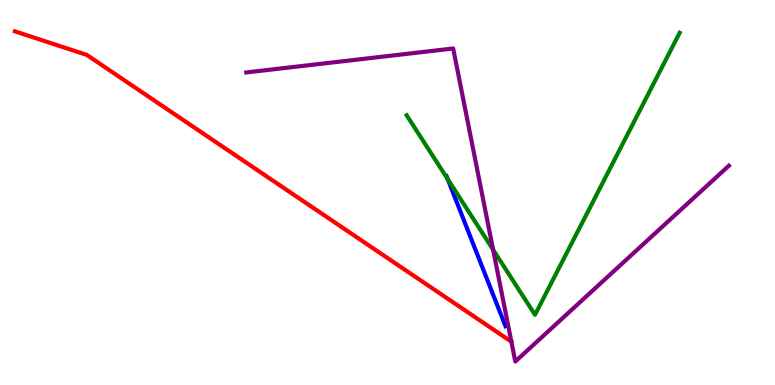[{'lines': ['blue', 'red'], 'intersections': []}, {'lines': ['green', 'red'], 'intersections': []}, {'lines': ['purple', 'red'], 'intersections': []}, {'lines': ['blue', 'green'], 'intersections': [{'x': 5.78, 'y': 5.35}]}, {'lines': ['blue', 'purple'], 'intersections': []}, {'lines': ['green', 'purple'], 'intersections': [{'x': 6.36, 'y': 3.51}]}]